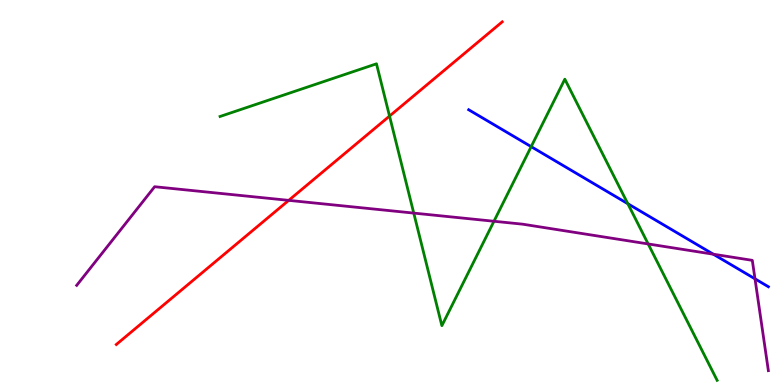[{'lines': ['blue', 'red'], 'intersections': []}, {'lines': ['green', 'red'], 'intersections': [{'x': 5.03, 'y': 6.99}]}, {'lines': ['purple', 'red'], 'intersections': [{'x': 3.73, 'y': 4.8}]}, {'lines': ['blue', 'green'], 'intersections': [{'x': 6.85, 'y': 6.19}, {'x': 8.1, 'y': 4.71}]}, {'lines': ['blue', 'purple'], 'intersections': [{'x': 9.2, 'y': 3.4}, {'x': 9.74, 'y': 2.76}]}, {'lines': ['green', 'purple'], 'intersections': [{'x': 5.34, 'y': 4.47}, {'x': 6.37, 'y': 4.25}, {'x': 8.36, 'y': 3.66}]}]